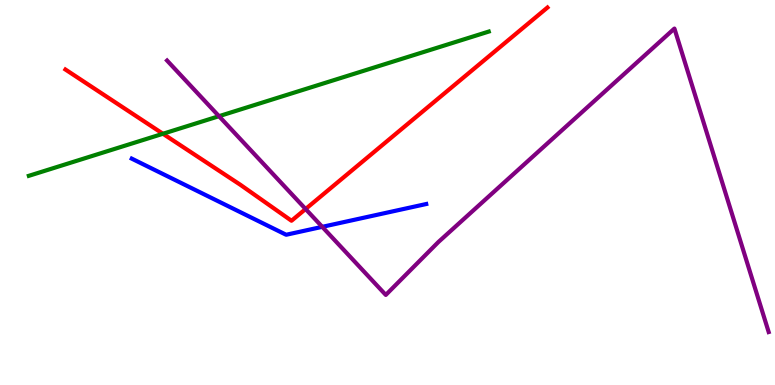[{'lines': ['blue', 'red'], 'intersections': []}, {'lines': ['green', 'red'], 'intersections': [{'x': 2.1, 'y': 6.53}]}, {'lines': ['purple', 'red'], 'intersections': [{'x': 3.94, 'y': 4.57}]}, {'lines': ['blue', 'green'], 'intersections': []}, {'lines': ['blue', 'purple'], 'intersections': [{'x': 4.16, 'y': 4.11}]}, {'lines': ['green', 'purple'], 'intersections': [{'x': 2.83, 'y': 6.98}]}]